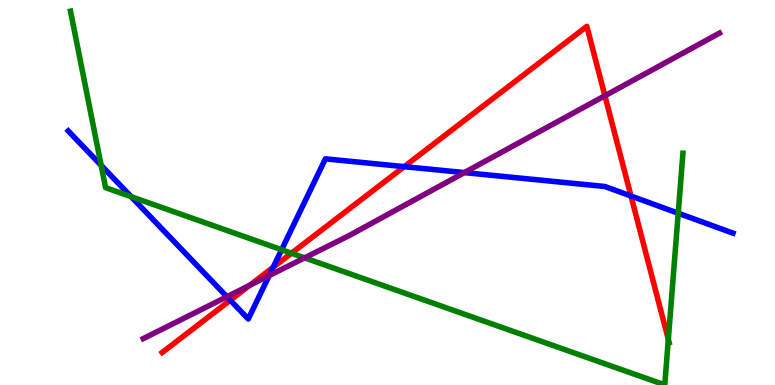[{'lines': ['blue', 'red'], 'intersections': [{'x': 2.97, 'y': 2.2}, {'x': 3.52, 'y': 3.06}, {'x': 5.22, 'y': 5.67}, {'x': 8.14, 'y': 4.91}]}, {'lines': ['green', 'red'], 'intersections': [{'x': 3.76, 'y': 3.42}, {'x': 8.62, 'y': 1.18}]}, {'lines': ['purple', 'red'], 'intersections': [{'x': 3.22, 'y': 2.59}, {'x': 7.81, 'y': 7.51}]}, {'lines': ['blue', 'green'], 'intersections': [{'x': 1.31, 'y': 5.71}, {'x': 1.69, 'y': 4.89}, {'x': 3.63, 'y': 3.51}, {'x': 8.75, 'y': 4.46}]}, {'lines': ['blue', 'purple'], 'intersections': [{'x': 2.93, 'y': 2.29}, {'x': 3.47, 'y': 2.84}, {'x': 5.99, 'y': 5.52}]}, {'lines': ['green', 'purple'], 'intersections': [{'x': 3.93, 'y': 3.3}]}]